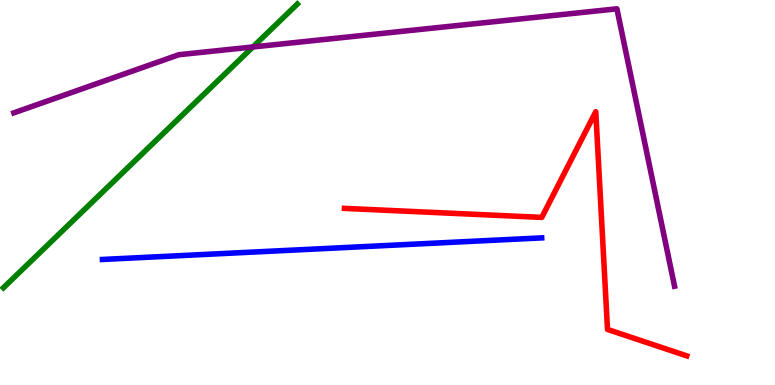[{'lines': ['blue', 'red'], 'intersections': []}, {'lines': ['green', 'red'], 'intersections': []}, {'lines': ['purple', 'red'], 'intersections': []}, {'lines': ['blue', 'green'], 'intersections': []}, {'lines': ['blue', 'purple'], 'intersections': []}, {'lines': ['green', 'purple'], 'intersections': [{'x': 3.26, 'y': 8.78}]}]